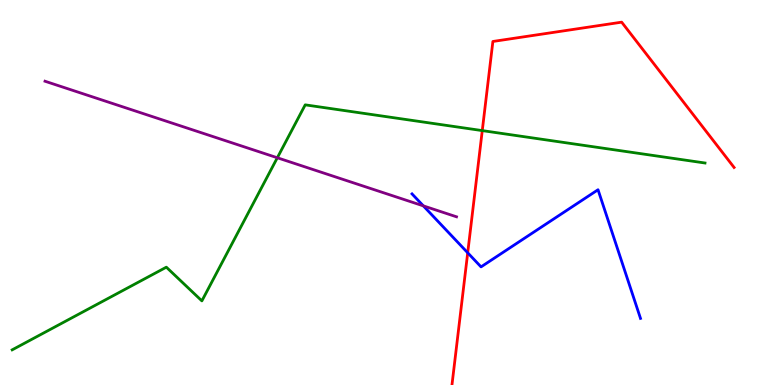[{'lines': ['blue', 'red'], 'intersections': [{'x': 6.03, 'y': 3.43}]}, {'lines': ['green', 'red'], 'intersections': [{'x': 6.22, 'y': 6.61}]}, {'lines': ['purple', 'red'], 'intersections': []}, {'lines': ['blue', 'green'], 'intersections': []}, {'lines': ['blue', 'purple'], 'intersections': [{'x': 5.46, 'y': 4.65}]}, {'lines': ['green', 'purple'], 'intersections': [{'x': 3.58, 'y': 5.9}]}]